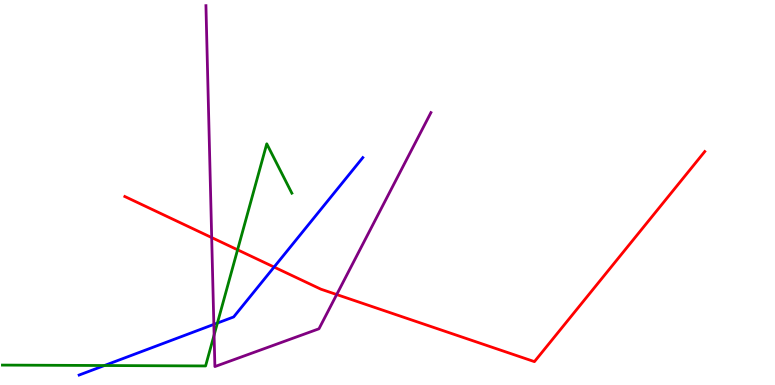[{'lines': ['blue', 'red'], 'intersections': [{'x': 3.54, 'y': 3.06}]}, {'lines': ['green', 'red'], 'intersections': [{'x': 3.07, 'y': 3.51}]}, {'lines': ['purple', 'red'], 'intersections': [{'x': 2.73, 'y': 3.83}, {'x': 4.34, 'y': 2.35}]}, {'lines': ['blue', 'green'], 'intersections': [{'x': 1.35, 'y': 0.506}, {'x': 2.81, 'y': 1.61}]}, {'lines': ['blue', 'purple'], 'intersections': [{'x': 2.76, 'y': 1.57}]}, {'lines': ['green', 'purple'], 'intersections': [{'x': 2.76, 'y': 1.3}]}]